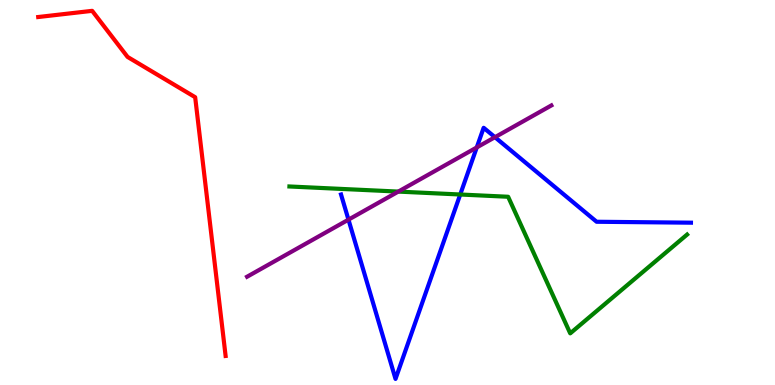[{'lines': ['blue', 'red'], 'intersections': []}, {'lines': ['green', 'red'], 'intersections': []}, {'lines': ['purple', 'red'], 'intersections': []}, {'lines': ['blue', 'green'], 'intersections': [{'x': 5.94, 'y': 4.95}]}, {'lines': ['blue', 'purple'], 'intersections': [{'x': 4.5, 'y': 4.29}, {'x': 6.15, 'y': 6.17}, {'x': 6.39, 'y': 6.44}]}, {'lines': ['green', 'purple'], 'intersections': [{'x': 5.14, 'y': 5.02}]}]